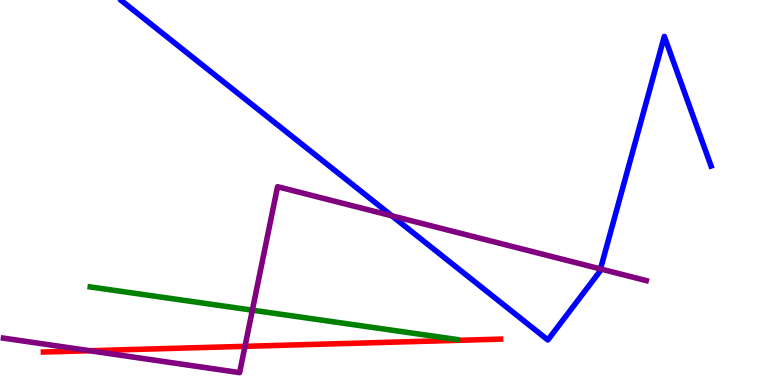[{'lines': ['blue', 'red'], 'intersections': []}, {'lines': ['green', 'red'], 'intersections': []}, {'lines': ['purple', 'red'], 'intersections': [{'x': 1.16, 'y': 0.89}, {'x': 3.16, 'y': 1.0}]}, {'lines': ['blue', 'green'], 'intersections': []}, {'lines': ['blue', 'purple'], 'intersections': [{'x': 5.06, 'y': 4.39}, {'x': 7.75, 'y': 3.01}]}, {'lines': ['green', 'purple'], 'intersections': [{'x': 3.26, 'y': 1.94}]}]